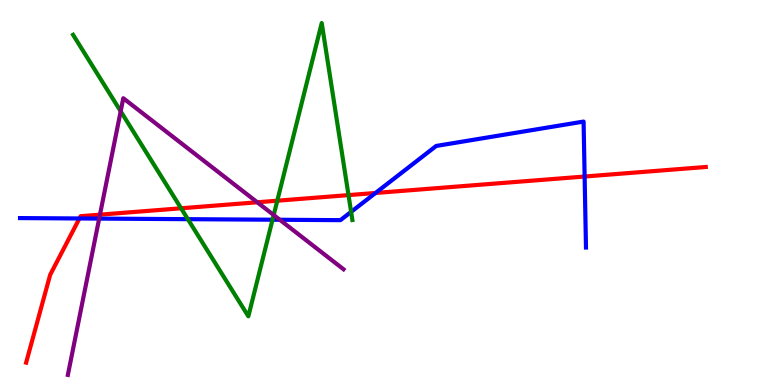[{'lines': ['blue', 'red'], 'intersections': [{'x': 1.02, 'y': 4.33}, {'x': 4.85, 'y': 4.99}, {'x': 7.54, 'y': 5.42}]}, {'lines': ['green', 'red'], 'intersections': [{'x': 2.34, 'y': 4.59}, {'x': 3.58, 'y': 4.79}, {'x': 4.5, 'y': 4.93}]}, {'lines': ['purple', 'red'], 'intersections': [{'x': 1.29, 'y': 4.42}, {'x': 3.32, 'y': 4.75}]}, {'lines': ['blue', 'green'], 'intersections': [{'x': 2.42, 'y': 4.31}, {'x': 3.52, 'y': 4.29}, {'x': 4.53, 'y': 4.5}]}, {'lines': ['blue', 'purple'], 'intersections': [{'x': 1.28, 'y': 4.32}, {'x': 3.61, 'y': 4.29}]}, {'lines': ['green', 'purple'], 'intersections': [{'x': 1.56, 'y': 7.11}, {'x': 3.53, 'y': 4.41}]}]